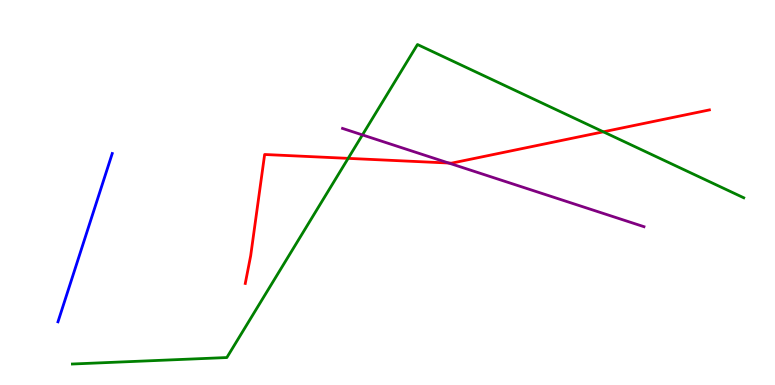[{'lines': ['blue', 'red'], 'intersections': []}, {'lines': ['green', 'red'], 'intersections': [{'x': 4.49, 'y': 5.89}, {'x': 7.78, 'y': 6.58}]}, {'lines': ['purple', 'red'], 'intersections': [{'x': 5.79, 'y': 5.77}]}, {'lines': ['blue', 'green'], 'intersections': []}, {'lines': ['blue', 'purple'], 'intersections': []}, {'lines': ['green', 'purple'], 'intersections': [{'x': 4.68, 'y': 6.5}]}]